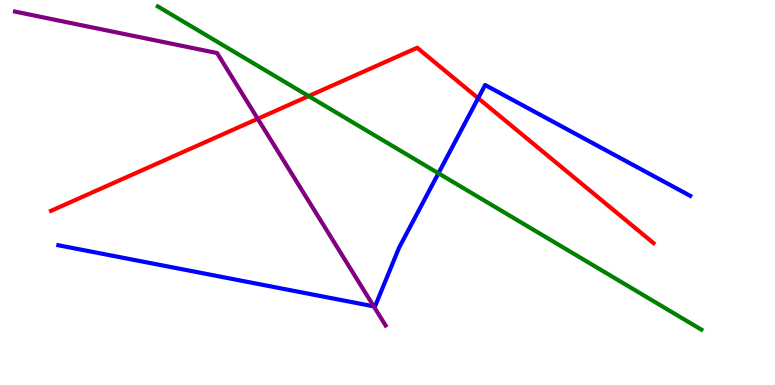[{'lines': ['blue', 'red'], 'intersections': [{'x': 6.17, 'y': 7.45}]}, {'lines': ['green', 'red'], 'intersections': [{'x': 3.98, 'y': 7.5}]}, {'lines': ['purple', 'red'], 'intersections': [{'x': 3.33, 'y': 6.92}]}, {'lines': ['blue', 'green'], 'intersections': [{'x': 5.66, 'y': 5.5}]}, {'lines': ['blue', 'purple'], 'intersections': [{'x': 4.82, 'y': 2.04}]}, {'lines': ['green', 'purple'], 'intersections': []}]